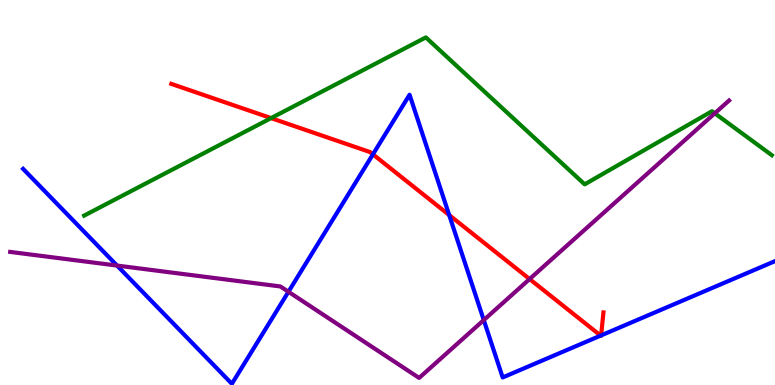[{'lines': ['blue', 'red'], 'intersections': [{'x': 4.81, 'y': 5.99}, {'x': 5.8, 'y': 4.41}, {'x': 7.75, 'y': 1.28}, {'x': 7.76, 'y': 1.29}]}, {'lines': ['green', 'red'], 'intersections': [{'x': 3.5, 'y': 6.93}]}, {'lines': ['purple', 'red'], 'intersections': [{'x': 6.83, 'y': 2.75}]}, {'lines': ['blue', 'green'], 'intersections': []}, {'lines': ['blue', 'purple'], 'intersections': [{'x': 1.51, 'y': 3.1}, {'x': 3.72, 'y': 2.42}, {'x': 6.24, 'y': 1.69}]}, {'lines': ['green', 'purple'], 'intersections': [{'x': 9.22, 'y': 7.06}]}]